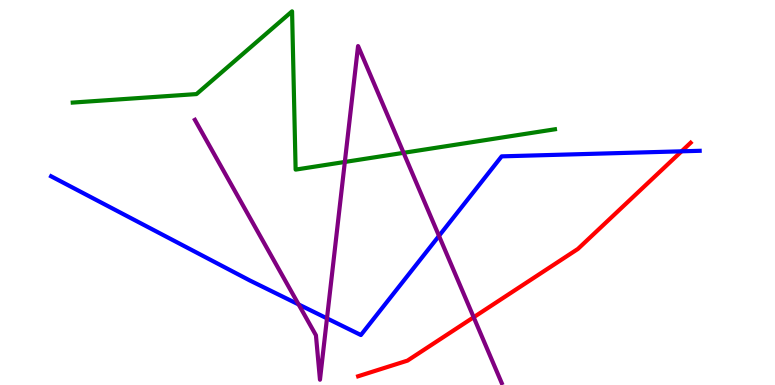[{'lines': ['blue', 'red'], 'intersections': [{'x': 8.79, 'y': 6.07}]}, {'lines': ['green', 'red'], 'intersections': []}, {'lines': ['purple', 'red'], 'intersections': [{'x': 6.11, 'y': 1.76}]}, {'lines': ['blue', 'green'], 'intersections': []}, {'lines': ['blue', 'purple'], 'intersections': [{'x': 3.85, 'y': 2.09}, {'x': 4.22, 'y': 1.73}, {'x': 5.66, 'y': 3.87}]}, {'lines': ['green', 'purple'], 'intersections': [{'x': 4.45, 'y': 5.79}, {'x': 5.21, 'y': 6.03}]}]